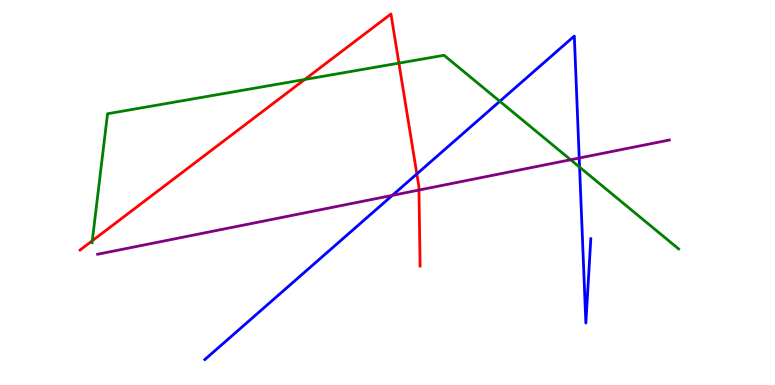[{'lines': ['blue', 'red'], 'intersections': [{'x': 5.38, 'y': 5.48}]}, {'lines': ['green', 'red'], 'intersections': [{'x': 1.19, 'y': 3.75}, {'x': 3.93, 'y': 7.94}, {'x': 5.15, 'y': 8.36}]}, {'lines': ['purple', 'red'], 'intersections': [{'x': 5.41, 'y': 5.06}]}, {'lines': ['blue', 'green'], 'intersections': [{'x': 6.45, 'y': 7.37}, {'x': 7.48, 'y': 5.66}]}, {'lines': ['blue', 'purple'], 'intersections': [{'x': 5.06, 'y': 4.93}, {'x': 7.47, 'y': 5.9}]}, {'lines': ['green', 'purple'], 'intersections': [{'x': 7.36, 'y': 5.85}]}]